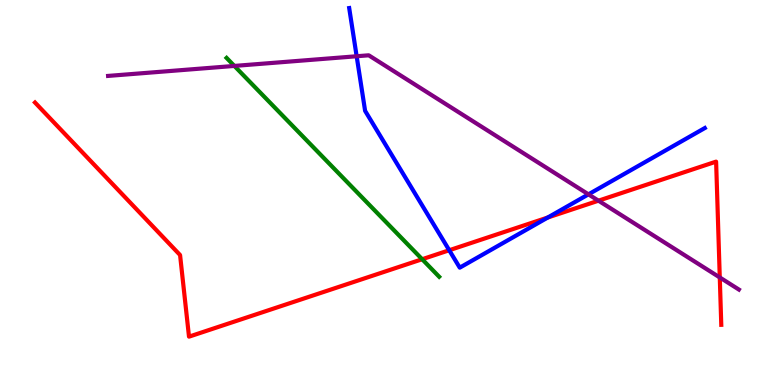[{'lines': ['blue', 'red'], 'intersections': [{'x': 5.8, 'y': 3.5}, {'x': 7.07, 'y': 4.35}]}, {'lines': ['green', 'red'], 'intersections': [{'x': 5.45, 'y': 3.27}]}, {'lines': ['purple', 'red'], 'intersections': [{'x': 7.72, 'y': 4.79}, {'x': 9.29, 'y': 2.79}]}, {'lines': ['blue', 'green'], 'intersections': []}, {'lines': ['blue', 'purple'], 'intersections': [{'x': 4.6, 'y': 8.54}, {'x': 7.59, 'y': 4.95}]}, {'lines': ['green', 'purple'], 'intersections': [{'x': 3.02, 'y': 8.29}]}]